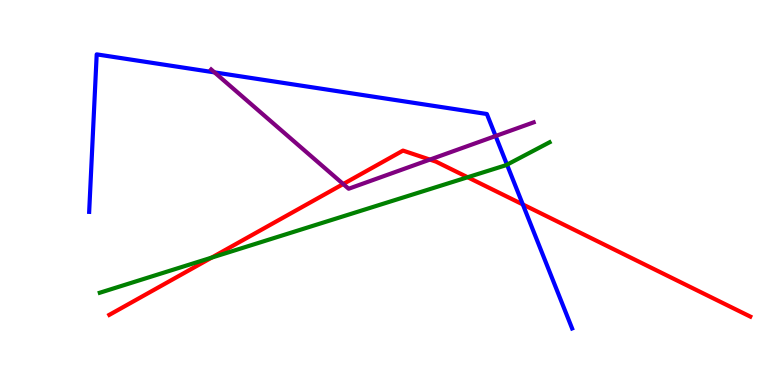[{'lines': ['blue', 'red'], 'intersections': [{'x': 6.75, 'y': 4.69}]}, {'lines': ['green', 'red'], 'intersections': [{'x': 2.73, 'y': 3.31}, {'x': 6.03, 'y': 5.4}]}, {'lines': ['purple', 'red'], 'intersections': [{'x': 4.43, 'y': 5.22}, {'x': 5.55, 'y': 5.85}]}, {'lines': ['blue', 'green'], 'intersections': [{'x': 6.54, 'y': 5.72}]}, {'lines': ['blue', 'purple'], 'intersections': [{'x': 2.77, 'y': 8.12}, {'x': 6.39, 'y': 6.47}]}, {'lines': ['green', 'purple'], 'intersections': []}]